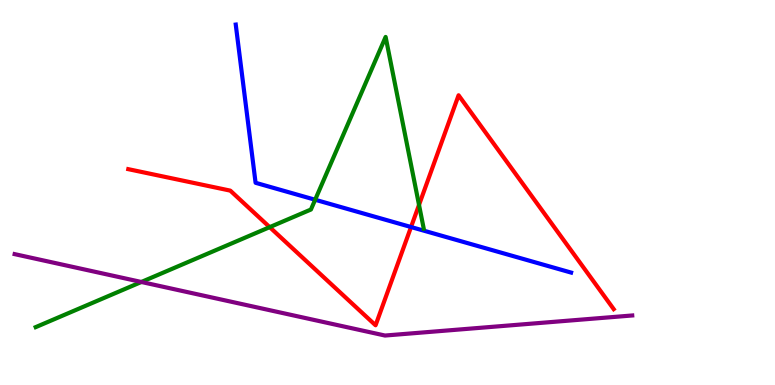[{'lines': ['blue', 'red'], 'intersections': [{'x': 5.3, 'y': 4.1}]}, {'lines': ['green', 'red'], 'intersections': [{'x': 3.48, 'y': 4.1}, {'x': 5.41, 'y': 4.68}]}, {'lines': ['purple', 'red'], 'intersections': []}, {'lines': ['blue', 'green'], 'intersections': [{'x': 4.07, 'y': 4.81}]}, {'lines': ['blue', 'purple'], 'intersections': []}, {'lines': ['green', 'purple'], 'intersections': [{'x': 1.82, 'y': 2.68}]}]